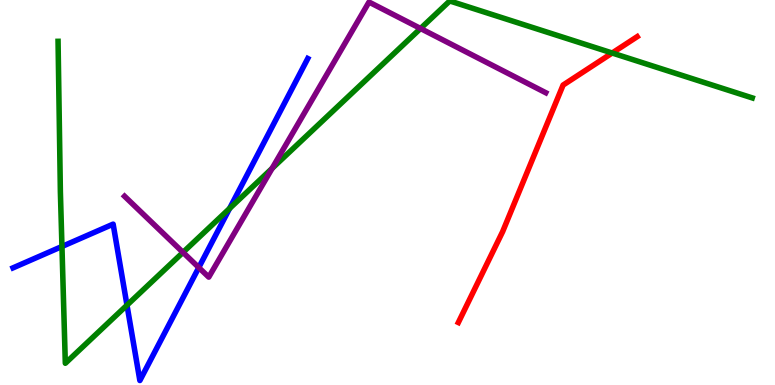[{'lines': ['blue', 'red'], 'intersections': []}, {'lines': ['green', 'red'], 'intersections': [{'x': 7.9, 'y': 8.62}]}, {'lines': ['purple', 'red'], 'intersections': []}, {'lines': ['blue', 'green'], 'intersections': [{'x': 0.799, 'y': 3.6}, {'x': 1.64, 'y': 2.07}, {'x': 2.96, 'y': 4.59}]}, {'lines': ['blue', 'purple'], 'intersections': [{'x': 2.56, 'y': 3.05}]}, {'lines': ['green', 'purple'], 'intersections': [{'x': 2.36, 'y': 3.44}, {'x': 3.51, 'y': 5.63}, {'x': 5.43, 'y': 9.26}]}]